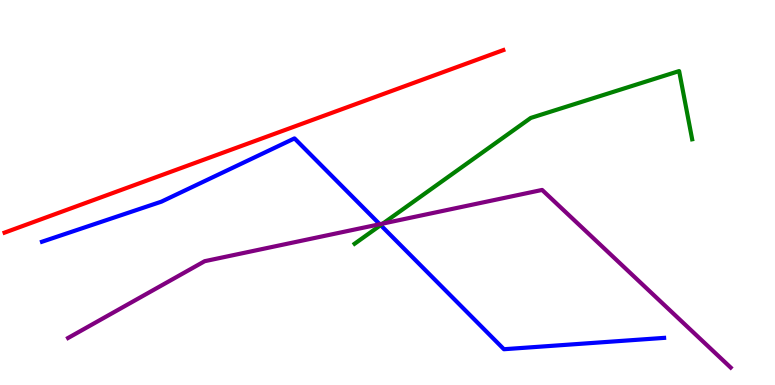[{'lines': ['blue', 'red'], 'intersections': []}, {'lines': ['green', 'red'], 'intersections': []}, {'lines': ['purple', 'red'], 'intersections': []}, {'lines': ['blue', 'green'], 'intersections': [{'x': 4.91, 'y': 4.15}]}, {'lines': ['blue', 'purple'], 'intersections': [{'x': 4.9, 'y': 4.18}]}, {'lines': ['green', 'purple'], 'intersections': [{'x': 4.94, 'y': 4.19}]}]